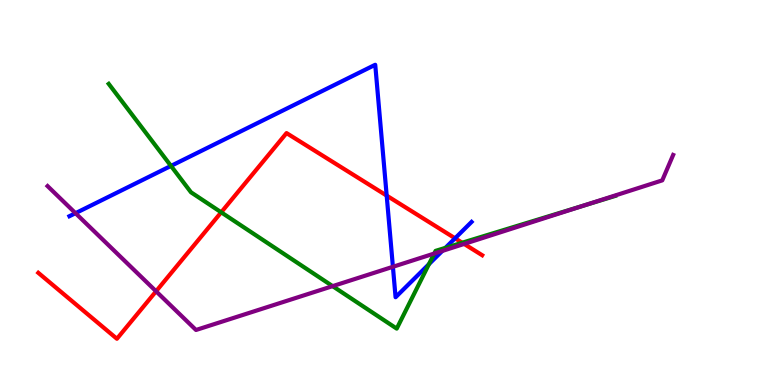[{'lines': ['blue', 'red'], 'intersections': [{'x': 4.99, 'y': 4.92}, {'x': 5.87, 'y': 3.81}]}, {'lines': ['green', 'red'], 'intersections': [{'x': 2.85, 'y': 4.49}, {'x': 5.96, 'y': 3.7}]}, {'lines': ['purple', 'red'], 'intersections': [{'x': 2.01, 'y': 2.43}, {'x': 5.99, 'y': 3.66}]}, {'lines': ['blue', 'green'], 'intersections': [{'x': 2.21, 'y': 5.69}, {'x': 5.53, 'y': 3.14}, {'x': 5.75, 'y': 3.56}]}, {'lines': ['blue', 'purple'], 'intersections': [{'x': 0.974, 'y': 4.46}, {'x': 5.07, 'y': 3.07}, {'x': 5.71, 'y': 3.48}]}, {'lines': ['green', 'purple'], 'intersections': [{'x': 4.29, 'y': 2.57}, {'x': 5.6, 'y': 3.41}, {'x': 7.54, 'y': 4.66}]}]